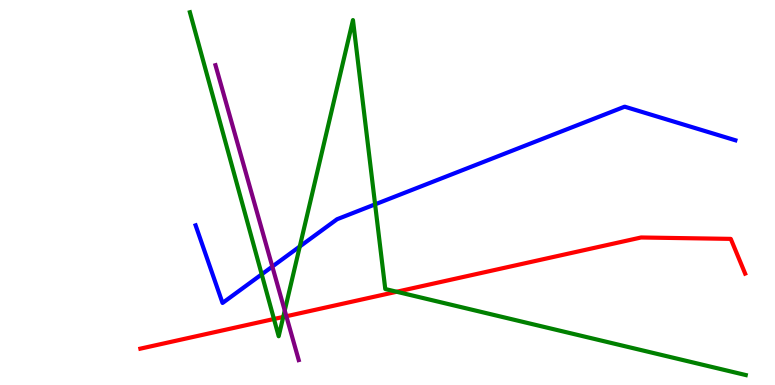[{'lines': ['blue', 'red'], 'intersections': []}, {'lines': ['green', 'red'], 'intersections': [{'x': 3.53, 'y': 1.71}, {'x': 3.65, 'y': 1.77}, {'x': 5.12, 'y': 2.42}]}, {'lines': ['purple', 'red'], 'intersections': [{'x': 3.69, 'y': 1.79}]}, {'lines': ['blue', 'green'], 'intersections': [{'x': 3.38, 'y': 2.87}, {'x': 3.87, 'y': 3.6}, {'x': 4.84, 'y': 4.69}]}, {'lines': ['blue', 'purple'], 'intersections': [{'x': 3.51, 'y': 3.08}]}, {'lines': ['green', 'purple'], 'intersections': [{'x': 3.67, 'y': 1.93}]}]